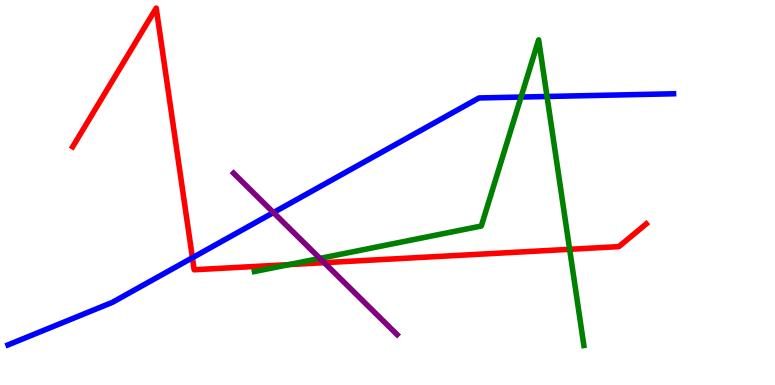[{'lines': ['blue', 'red'], 'intersections': [{'x': 2.48, 'y': 3.31}]}, {'lines': ['green', 'red'], 'intersections': [{'x': 3.73, 'y': 3.13}, {'x': 7.35, 'y': 3.52}]}, {'lines': ['purple', 'red'], 'intersections': [{'x': 4.18, 'y': 3.18}]}, {'lines': ['blue', 'green'], 'intersections': [{'x': 6.72, 'y': 7.48}, {'x': 7.06, 'y': 7.49}]}, {'lines': ['blue', 'purple'], 'intersections': [{'x': 3.53, 'y': 4.48}]}, {'lines': ['green', 'purple'], 'intersections': [{'x': 4.13, 'y': 3.29}]}]